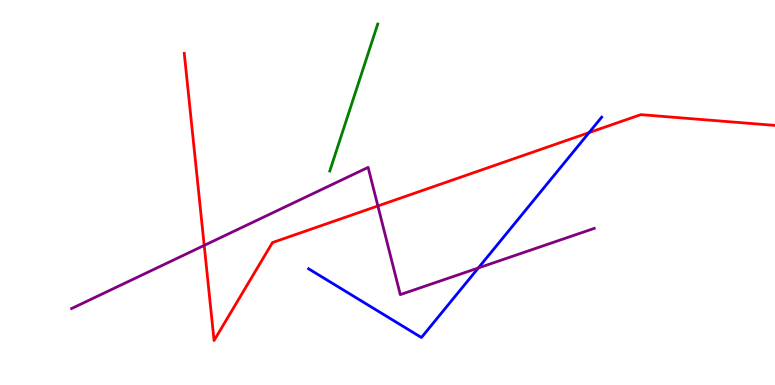[{'lines': ['blue', 'red'], 'intersections': [{'x': 7.6, 'y': 6.56}]}, {'lines': ['green', 'red'], 'intersections': []}, {'lines': ['purple', 'red'], 'intersections': [{'x': 2.63, 'y': 3.63}, {'x': 4.88, 'y': 4.65}]}, {'lines': ['blue', 'green'], 'intersections': []}, {'lines': ['blue', 'purple'], 'intersections': [{'x': 6.17, 'y': 3.04}]}, {'lines': ['green', 'purple'], 'intersections': []}]